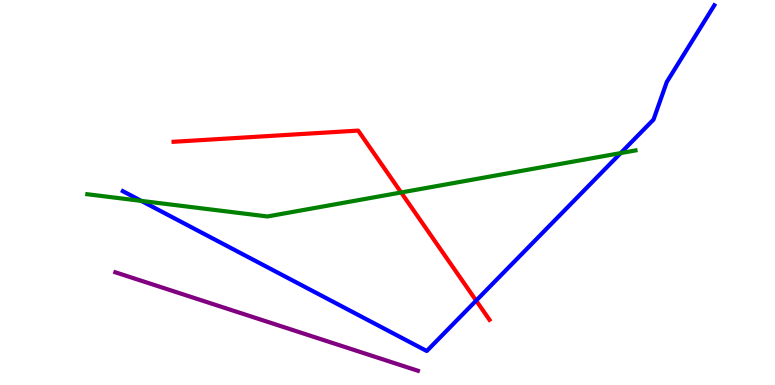[{'lines': ['blue', 'red'], 'intersections': [{'x': 6.14, 'y': 2.19}]}, {'lines': ['green', 'red'], 'intersections': [{'x': 5.18, 'y': 5.0}]}, {'lines': ['purple', 'red'], 'intersections': []}, {'lines': ['blue', 'green'], 'intersections': [{'x': 1.82, 'y': 4.78}, {'x': 8.01, 'y': 6.02}]}, {'lines': ['blue', 'purple'], 'intersections': []}, {'lines': ['green', 'purple'], 'intersections': []}]